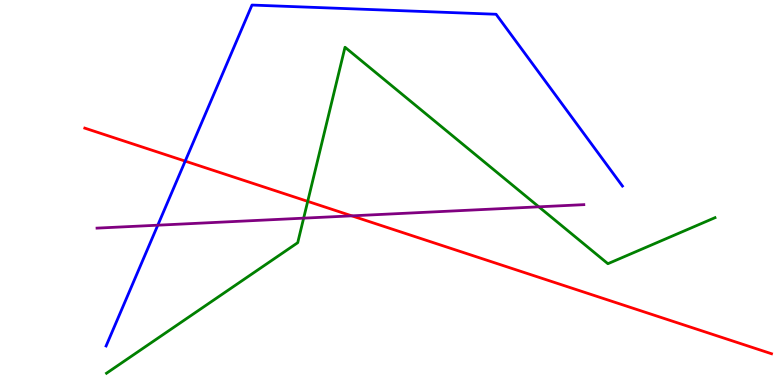[{'lines': ['blue', 'red'], 'intersections': [{'x': 2.39, 'y': 5.82}]}, {'lines': ['green', 'red'], 'intersections': [{'x': 3.97, 'y': 4.77}]}, {'lines': ['purple', 'red'], 'intersections': [{'x': 4.54, 'y': 4.39}]}, {'lines': ['blue', 'green'], 'intersections': []}, {'lines': ['blue', 'purple'], 'intersections': [{'x': 2.04, 'y': 4.15}]}, {'lines': ['green', 'purple'], 'intersections': [{'x': 3.92, 'y': 4.33}, {'x': 6.95, 'y': 4.63}]}]